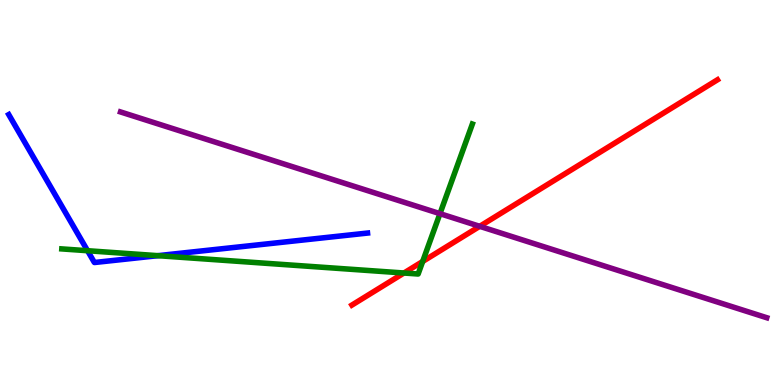[{'lines': ['blue', 'red'], 'intersections': []}, {'lines': ['green', 'red'], 'intersections': [{'x': 5.21, 'y': 2.91}, {'x': 5.45, 'y': 3.21}]}, {'lines': ['purple', 'red'], 'intersections': [{'x': 6.19, 'y': 4.12}]}, {'lines': ['blue', 'green'], 'intersections': [{'x': 1.13, 'y': 3.49}, {'x': 2.04, 'y': 3.36}]}, {'lines': ['blue', 'purple'], 'intersections': []}, {'lines': ['green', 'purple'], 'intersections': [{'x': 5.68, 'y': 4.45}]}]